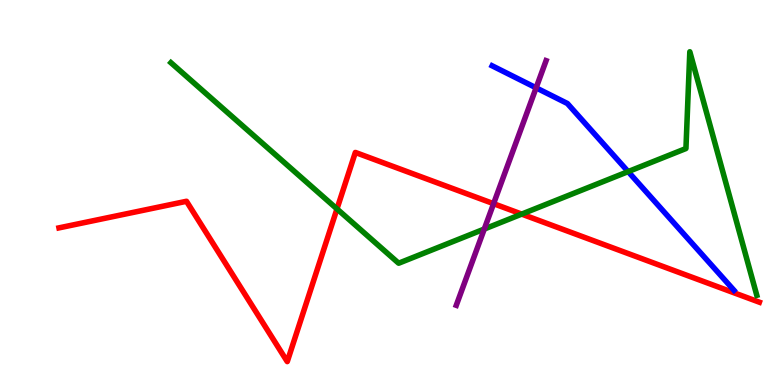[{'lines': ['blue', 'red'], 'intersections': []}, {'lines': ['green', 'red'], 'intersections': [{'x': 4.35, 'y': 4.57}, {'x': 6.73, 'y': 4.44}]}, {'lines': ['purple', 'red'], 'intersections': [{'x': 6.37, 'y': 4.71}]}, {'lines': ['blue', 'green'], 'intersections': [{'x': 8.1, 'y': 5.54}]}, {'lines': ['blue', 'purple'], 'intersections': [{'x': 6.92, 'y': 7.72}]}, {'lines': ['green', 'purple'], 'intersections': [{'x': 6.25, 'y': 4.05}]}]